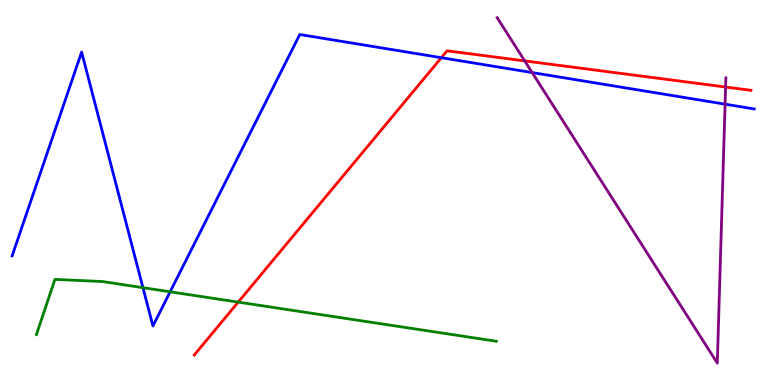[{'lines': ['blue', 'red'], 'intersections': [{'x': 5.69, 'y': 8.5}]}, {'lines': ['green', 'red'], 'intersections': [{'x': 3.07, 'y': 2.15}]}, {'lines': ['purple', 'red'], 'intersections': [{'x': 6.77, 'y': 8.42}, {'x': 9.36, 'y': 7.74}]}, {'lines': ['blue', 'green'], 'intersections': [{'x': 1.84, 'y': 2.53}, {'x': 2.2, 'y': 2.42}]}, {'lines': ['blue', 'purple'], 'intersections': [{'x': 6.87, 'y': 8.12}, {'x': 9.36, 'y': 7.29}]}, {'lines': ['green', 'purple'], 'intersections': []}]